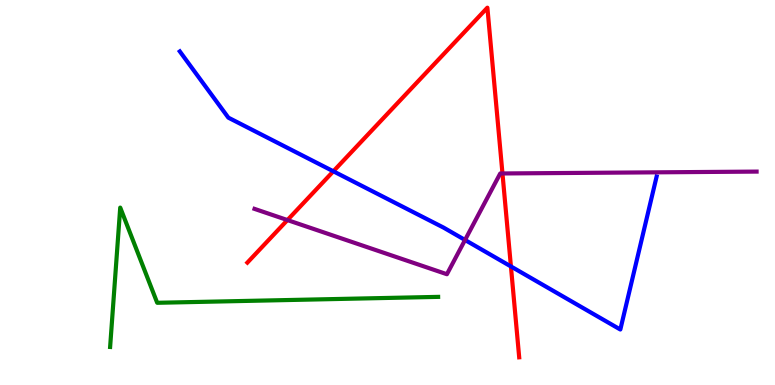[{'lines': ['blue', 'red'], 'intersections': [{'x': 4.3, 'y': 5.55}, {'x': 6.59, 'y': 3.08}]}, {'lines': ['green', 'red'], 'intersections': []}, {'lines': ['purple', 'red'], 'intersections': [{'x': 3.71, 'y': 4.28}, {'x': 6.48, 'y': 5.49}]}, {'lines': ['blue', 'green'], 'intersections': []}, {'lines': ['blue', 'purple'], 'intersections': [{'x': 6.0, 'y': 3.77}]}, {'lines': ['green', 'purple'], 'intersections': []}]